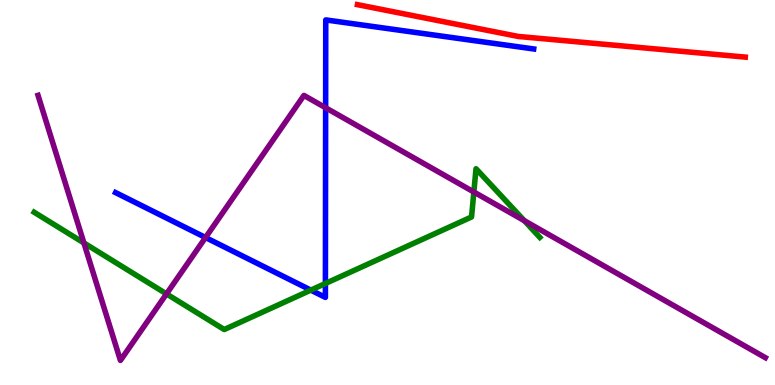[{'lines': ['blue', 'red'], 'intersections': []}, {'lines': ['green', 'red'], 'intersections': []}, {'lines': ['purple', 'red'], 'intersections': []}, {'lines': ['blue', 'green'], 'intersections': [{'x': 4.01, 'y': 2.46}, {'x': 4.2, 'y': 2.64}]}, {'lines': ['blue', 'purple'], 'intersections': [{'x': 2.65, 'y': 3.83}, {'x': 4.2, 'y': 7.2}]}, {'lines': ['green', 'purple'], 'intersections': [{'x': 1.08, 'y': 3.69}, {'x': 2.15, 'y': 2.37}, {'x': 6.11, 'y': 5.01}, {'x': 6.77, 'y': 4.27}]}]